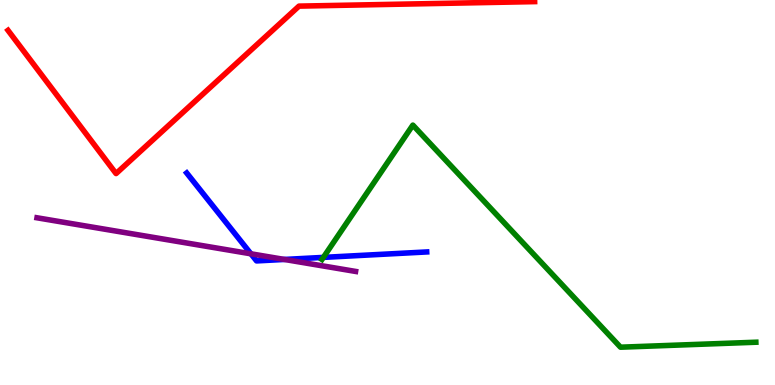[{'lines': ['blue', 'red'], 'intersections': []}, {'lines': ['green', 'red'], 'intersections': []}, {'lines': ['purple', 'red'], 'intersections': []}, {'lines': ['blue', 'green'], 'intersections': [{'x': 4.17, 'y': 3.31}]}, {'lines': ['blue', 'purple'], 'intersections': [{'x': 3.24, 'y': 3.41}, {'x': 3.67, 'y': 3.26}]}, {'lines': ['green', 'purple'], 'intersections': []}]